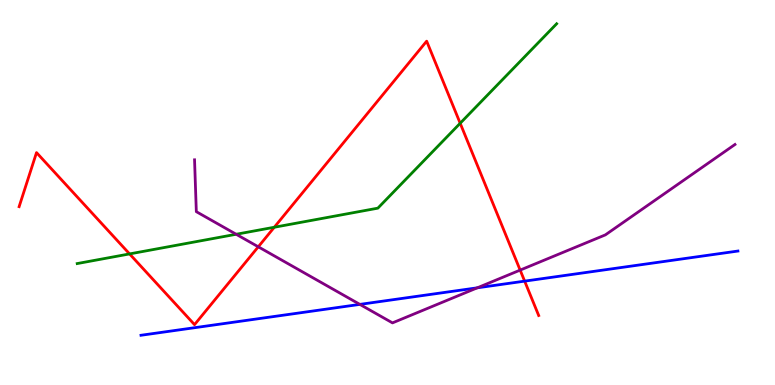[{'lines': ['blue', 'red'], 'intersections': [{'x': 6.77, 'y': 2.7}]}, {'lines': ['green', 'red'], 'intersections': [{'x': 1.67, 'y': 3.4}, {'x': 3.54, 'y': 4.1}, {'x': 5.94, 'y': 6.8}]}, {'lines': ['purple', 'red'], 'intersections': [{'x': 3.33, 'y': 3.59}, {'x': 6.71, 'y': 2.98}]}, {'lines': ['blue', 'green'], 'intersections': []}, {'lines': ['blue', 'purple'], 'intersections': [{'x': 4.64, 'y': 2.09}, {'x': 6.16, 'y': 2.52}]}, {'lines': ['green', 'purple'], 'intersections': [{'x': 3.05, 'y': 3.92}]}]